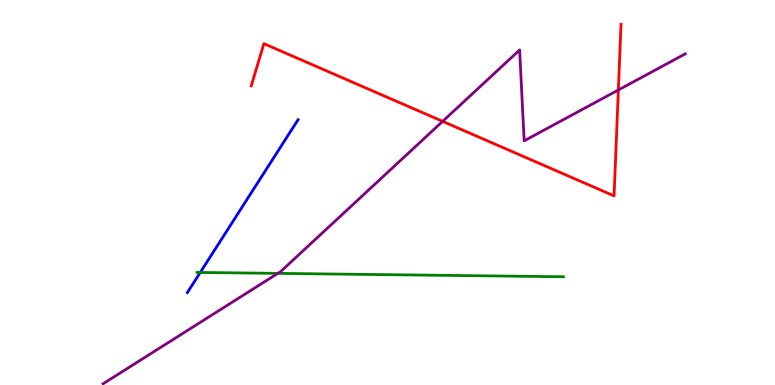[{'lines': ['blue', 'red'], 'intersections': []}, {'lines': ['green', 'red'], 'intersections': []}, {'lines': ['purple', 'red'], 'intersections': [{'x': 5.71, 'y': 6.85}, {'x': 7.98, 'y': 7.66}]}, {'lines': ['blue', 'green'], 'intersections': [{'x': 2.58, 'y': 2.92}]}, {'lines': ['blue', 'purple'], 'intersections': []}, {'lines': ['green', 'purple'], 'intersections': [{'x': 3.58, 'y': 2.9}]}]